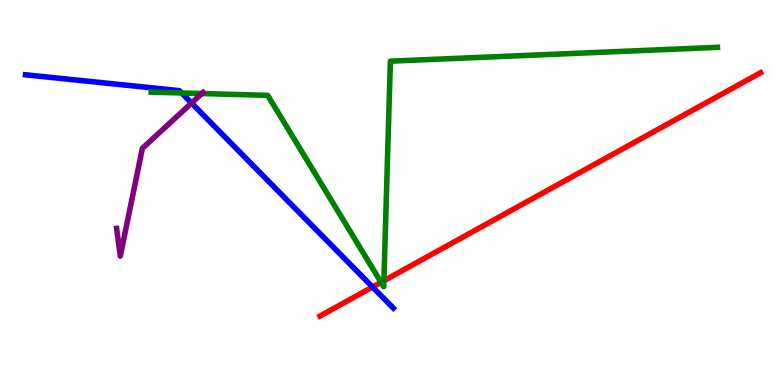[{'lines': ['blue', 'red'], 'intersections': [{'x': 4.81, 'y': 2.55}]}, {'lines': ['green', 'red'], 'intersections': [{'x': 4.92, 'y': 2.67}, {'x': 4.95, 'y': 2.71}]}, {'lines': ['purple', 'red'], 'intersections': []}, {'lines': ['blue', 'green'], 'intersections': [{'x': 2.34, 'y': 7.59}]}, {'lines': ['blue', 'purple'], 'intersections': [{'x': 2.47, 'y': 7.32}]}, {'lines': ['green', 'purple'], 'intersections': [{'x': 2.6, 'y': 7.57}]}]